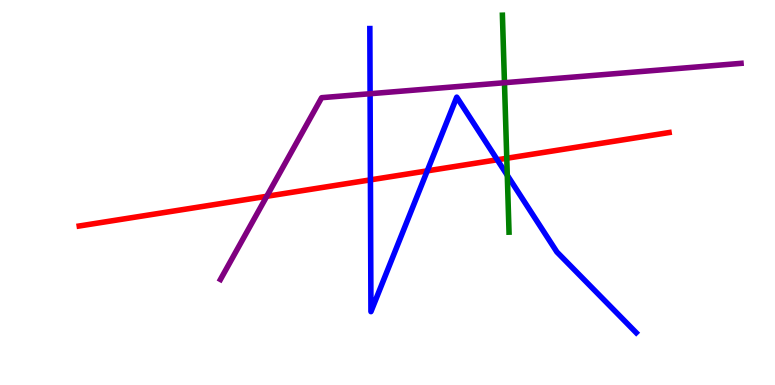[{'lines': ['blue', 'red'], 'intersections': [{'x': 4.78, 'y': 5.33}, {'x': 5.51, 'y': 5.56}, {'x': 6.42, 'y': 5.85}]}, {'lines': ['green', 'red'], 'intersections': [{'x': 6.54, 'y': 5.89}]}, {'lines': ['purple', 'red'], 'intersections': [{'x': 3.44, 'y': 4.9}]}, {'lines': ['blue', 'green'], 'intersections': [{'x': 6.55, 'y': 5.45}]}, {'lines': ['blue', 'purple'], 'intersections': [{'x': 4.78, 'y': 7.57}]}, {'lines': ['green', 'purple'], 'intersections': [{'x': 6.51, 'y': 7.85}]}]